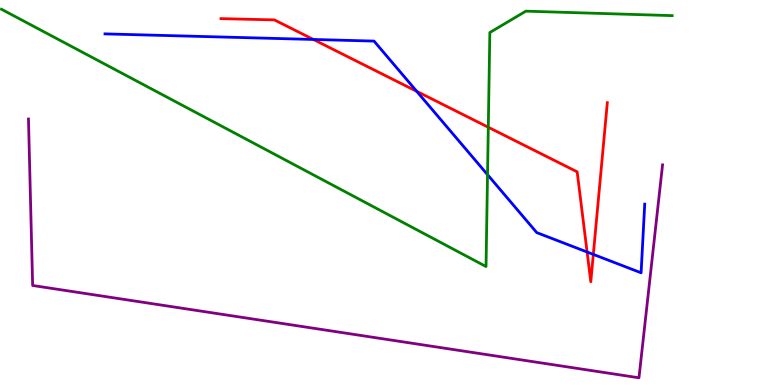[{'lines': ['blue', 'red'], 'intersections': [{'x': 4.04, 'y': 8.97}, {'x': 5.38, 'y': 7.63}, {'x': 7.58, 'y': 3.45}, {'x': 7.66, 'y': 3.39}]}, {'lines': ['green', 'red'], 'intersections': [{'x': 6.3, 'y': 6.69}]}, {'lines': ['purple', 'red'], 'intersections': []}, {'lines': ['blue', 'green'], 'intersections': [{'x': 6.29, 'y': 5.46}]}, {'lines': ['blue', 'purple'], 'intersections': []}, {'lines': ['green', 'purple'], 'intersections': []}]